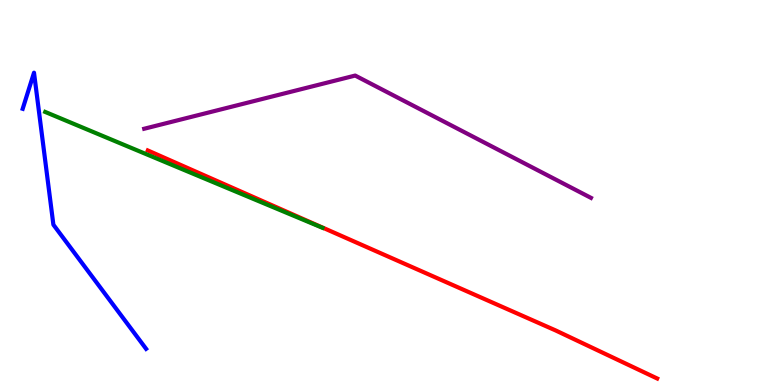[{'lines': ['blue', 'red'], 'intersections': []}, {'lines': ['green', 'red'], 'intersections': []}, {'lines': ['purple', 'red'], 'intersections': []}, {'lines': ['blue', 'green'], 'intersections': []}, {'lines': ['blue', 'purple'], 'intersections': []}, {'lines': ['green', 'purple'], 'intersections': []}]